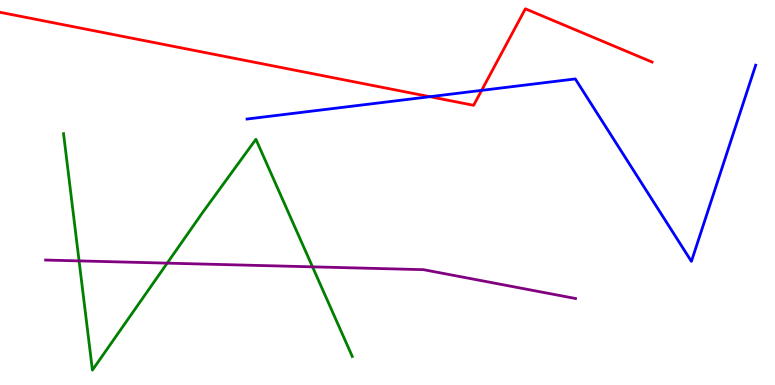[{'lines': ['blue', 'red'], 'intersections': [{'x': 5.55, 'y': 7.49}, {'x': 6.21, 'y': 7.65}]}, {'lines': ['green', 'red'], 'intersections': []}, {'lines': ['purple', 'red'], 'intersections': []}, {'lines': ['blue', 'green'], 'intersections': []}, {'lines': ['blue', 'purple'], 'intersections': []}, {'lines': ['green', 'purple'], 'intersections': [{'x': 1.02, 'y': 3.22}, {'x': 2.16, 'y': 3.17}, {'x': 4.03, 'y': 3.07}]}]